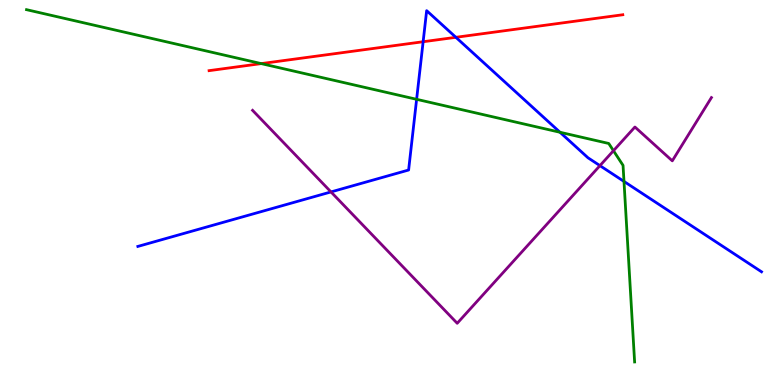[{'lines': ['blue', 'red'], 'intersections': [{'x': 5.46, 'y': 8.92}, {'x': 5.88, 'y': 9.03}]}, {'lines': ['green', 'red'], 'intersections': [{'x': 3.37, 'y': 8.35}]}, {'lines': ['purple', 'red'], 'intersections': []}, {'lines': ['blue', 'green'], 'intersections': [{'x': 5.38, 'y': 7.42}, {'x': 7.23, 'y': 6.56}, {'x': 8.05, 'y': 5.29}]}, {'lines': ['blue', 'purple'], 'intersections': [{'x': 4.27, 'y': 5.01}, {'x': 7.74, 'y': 5.7}]}, {'lines': ['green', 'purple'], 'intersections': [{'x': 7.92, 'y': 6.09}]}]